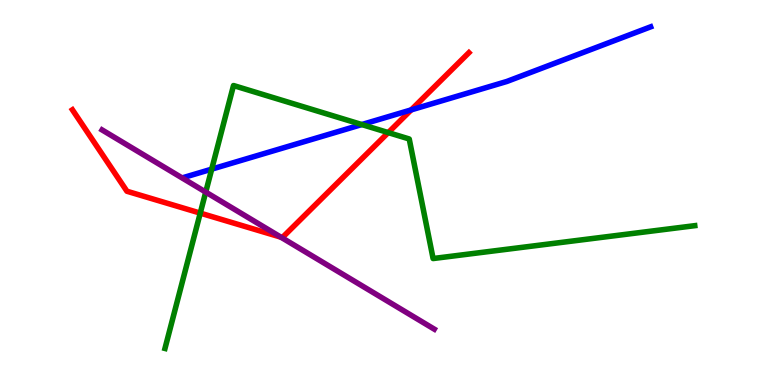[{'lines': ['blue', 'red'], 'intersections': [{'x': 5.31, 'y': 7.15}]}, {'lines': ['green', 'red'], 'intersections': [{'x': 2.58, 'y': 4.46}, {'x': 5.01, 'y': 6.56}]}, {'lines': ['purple', 'red'], 'intersections': [{'x': 3.62, 'y': 3.84}]}, {'lines': ['blue', 'green'], 'intersections': [{'x': 2.73, 'y': 5.61}, {'x': 4.67, 'y': 6.76}]}, {'lines': ['blue', 'purple'], 'intersections': []}, {'lines': ['green', 'purple'], 'intersections': [{'x': 2.65, 'y': 5.01}]}]